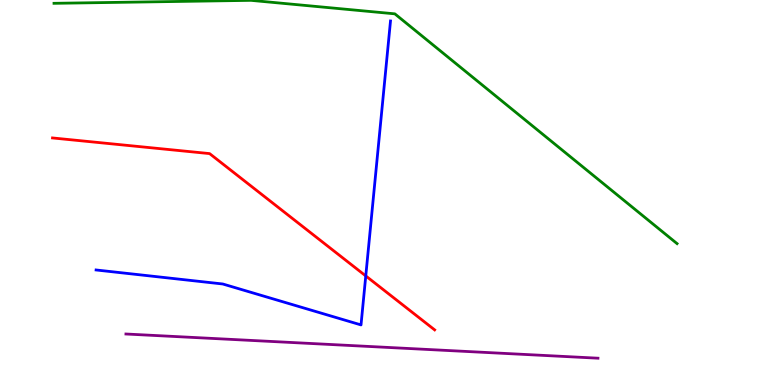[{'lines': ['blue', 'red'], 'intersections': [{'x': 4.72, 'y': 2.83}]}, {'lines': ['green', 'red'], 'intersections': []}, {'lines': ['purple', 'red'], 'intersections': []}, {'lines': ['blue', 'green'], 'intersections': []}, {'lines': ['blue', 'purple'], 'intersections': []}, {'lines': ['green', 'purple'], 'intersections': []}]